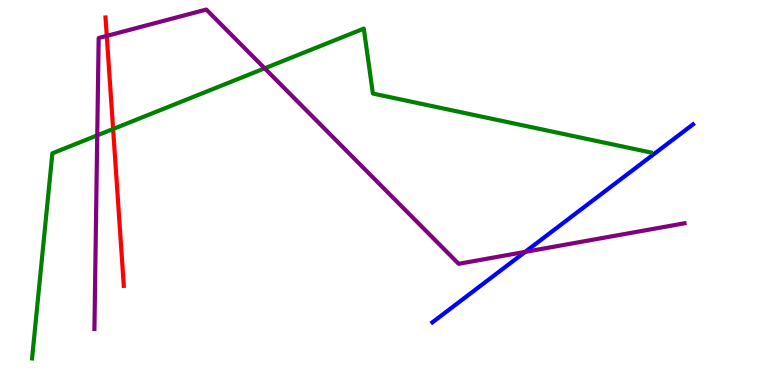[{'lines': ['blue', 'red'], 'intersections': []}, {'lines': ['green', 'red'], 'intersections': [{'x': 1.46, 'y': 6.65}]}, {'lines': ['purple', 'red'], 'intersections': [{'x': 1.38, 'y': 9.07}]}, {'lines': ['blue', 'green'], 'intersections': []}, {'lines': ['blue', 'purple'], 'intersections': [{'x': 6.78, 'y': 3.46}]}, {'lines': ['green', 'purple'], 'intersections': [{'x': 1.25, 'y': 6.48}, {'x': 3.42, 'y': 8.23}]}]